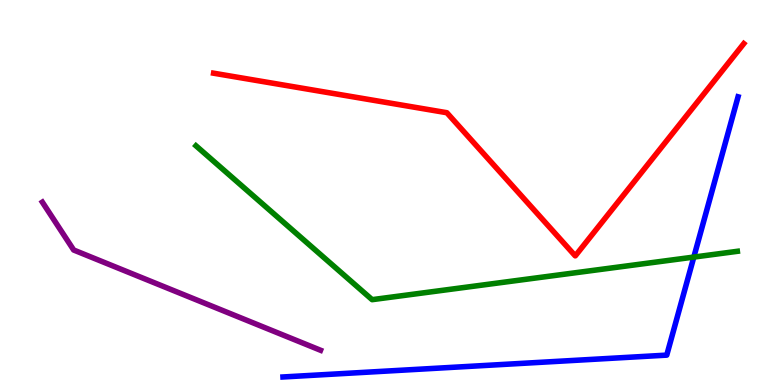[{'lines': ['blue', 'red'], 'intersections': []}, {'lines': ['green', 'red'], 'intersections': []}, {'lines': ['purple', 'red'], 'intersections': []}, {'lines': ['blue', 'green'], 'intersections': [{'x': 8.95, 'y': 3.32}]}, {'lines': ['blue', 'purple'], 'intersections': []}, {'lines': ['green', 'purple'], 'intersections': []}]